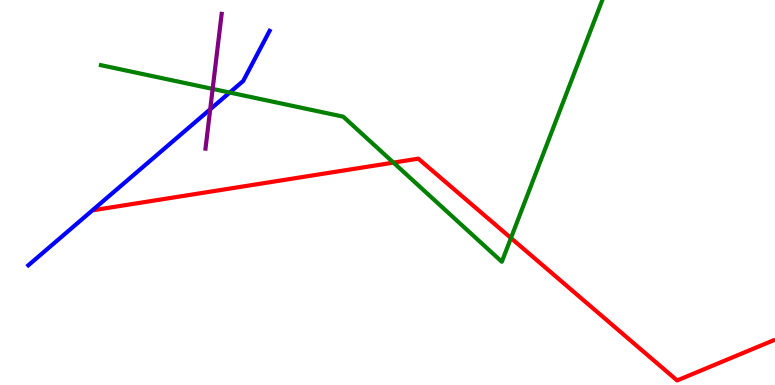[{'lines': ['blue', 'red'], 'intersections': []}, {'lines': ['green', 'red'], 'intersections': [{'x': 5.08, 'y': 5.78}, {'x': 6.59, 'y': 3.82}]}, {'lines': ['purple', 'red'], 'intersections': []}, {'lines': ['blue', 'green'], 'intersections': [{'x': 2.96, 'y': 7.6}]}, {'lines': ['blue', 'purple'], 'intersections': [{'x': 2.71, 'y': 7.16}]}, {'lines': ['green', 'purple'], 'intersections': [{'x': 2.74, 'y': 7.69}]}]